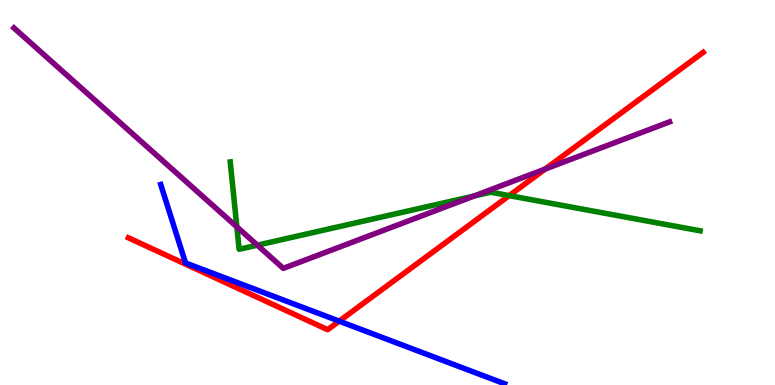[{'lines': ['blue', 'red'], 'intersections': [{'x': 4.38, 'y': 1.66}]}, {'lines': ['green', 'red'], 'intersections': [{'x': 6.57, 'y': 4.92}]}, {'lines': ['purple', 'red'], 'intersections': [{'x': 7.03, 'y': 5.61}]}, {'lines': ['blue', 'green'], 'intersections': []}, {'lines': ['blue', 'purple'], 'intersections': []}, {'lines': ['green', 'purple'], 'intersections': [{'x': 3.06, 'y': 4.11}, {'x': 3.32, 'y': 3.63}, {'x': 6.12, 'y': 4.91}]}]